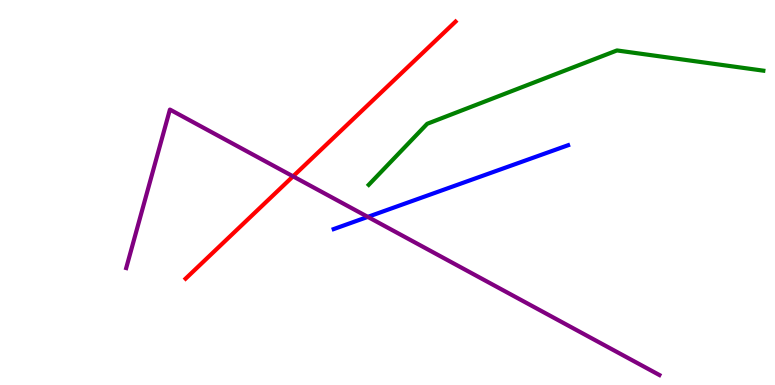[{'lines': ['blue', 'red'], 'intersections': []}, {'lines': ['green', 'red'], 'intersections': []}, {'lines': ['purple', 'red'], 'intersections': [{'x': 3.78, 'y': 5.42}]}, {'lines': ['blue', 'green'], 'intersections': []}, {'lines': ['blue', 'purple'], 'intersections': [{'x': 4.75, 'y': 4.37}]}, {'lines': ['green', 'purple'], 'intersections': []}]